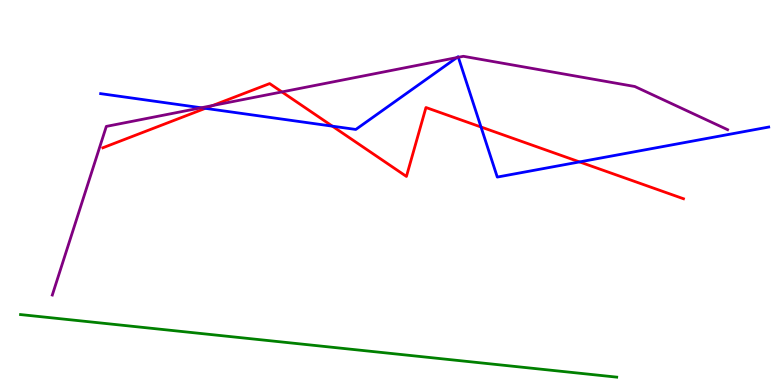[{'lines': ['blue', 'red'], 'intersections': [{'x': 2.65, 'y': 7.19}, {'x': 4.29, 'y': 6.72}, {'x': 6.21, 'y': 6.7}, {'x': 7.48, 'y': 5.79}]}, {'lines': ['green', 'red'], 'intersections': []}, {'lines': ['purple', 'red'], 'intersections': [{'x': 2.74, 'y': 7.26}, {'x': 3.64, 'y': 7.61}]}, {'lines': ['blue', 'green'], 'intersections': []}, {'lines': ['blue', 'purple'], 'intersections': [{'x': 2.6, 'y': 7.2}, {'x': 5.89, 'y': 8.5}, {'x': 5.91, 'y': 8.51}]}, {'lines': ['green', 'purple'], 'intersections': []}]